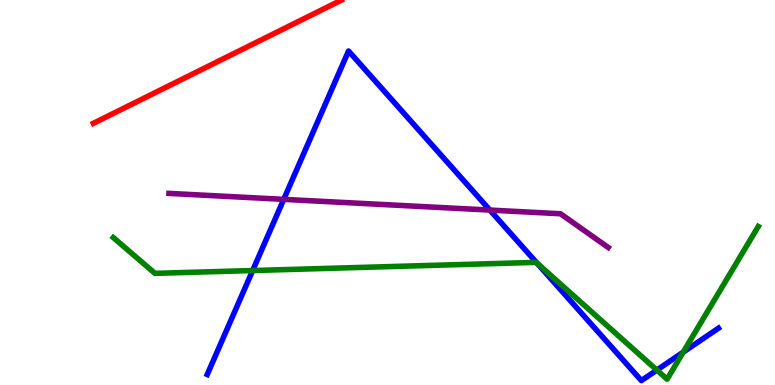[{'lines': ['blue', 'red'], 'intersections': []}, {'lines': ['green', 'red'], 'intersections': []}, {'lines': ['purple', 'red'], 'intersections': []}, {'lines': ['blue', 'green'], 'intersections': [{'x': 3.26, 'y': 2.97}, {'x': 6.93, 'y': 3.17}, {'x': 8.48, 'y': 0.388}, {'x': 8.82, 'y': 0.853}]}, {'lines': ['blue', 'purple'], 'intersections': [{'x': 3.66, 'y': 4.82}, {'x': 6.32, 'y': 4.54}]}, {'lines': ['green', 'purple'], 'intersections': []}]